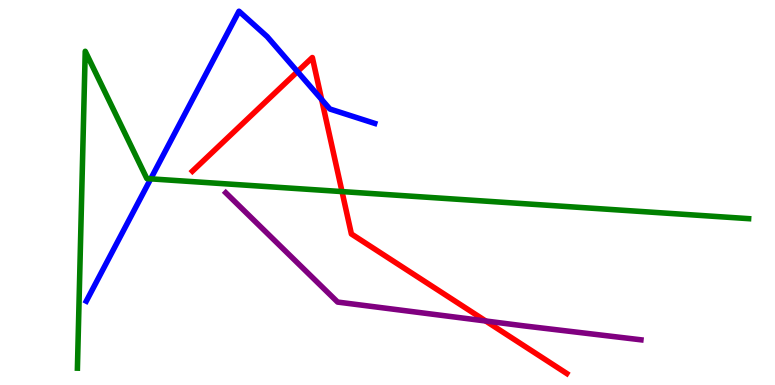[{'lines': ['blue', 'red'], 'intersections': [{'x': 3.84, 'y': 8.14}, {'x': 4.15, 'y': 7.42}]}, {'lines': ['green', 'red'], 'intersections': [{'x': 4.41, 'y': 5.02}]}, {'lines': ['purple', 'red'], 'intersections': [{'x': 6.27, 'y': 1.66}]}, {'lines': ['blue', 'green'], 'intersections': [{'x': 1.94, 'y': 5.35}]}, {'lines': ['blue', 'purple'], 'intersections': []}, {'lines': ['green', 'purple'], 'intersections': []}]